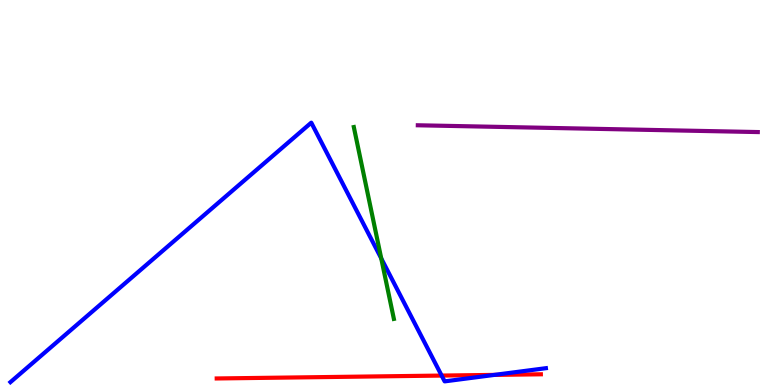[{'lines': ['blue', 'red'], 'intersections': [{'x': 5.7, 'y': 0.245}, {'x': 6.38, 'y': 0.263}]}, {'lines': ['green', 'red'], 'intersections': []}, {'lines': ['purple', 'red'], 'intersections': []}, {'lines': ['blue', 'green'], 'intersections': [{'x': 4.92, 'y': 3.29}]}, {'lines': ['blue', 'purple'], 'intersections': []}, {'lines': ['green', 'purple'], 'intersections': []}]